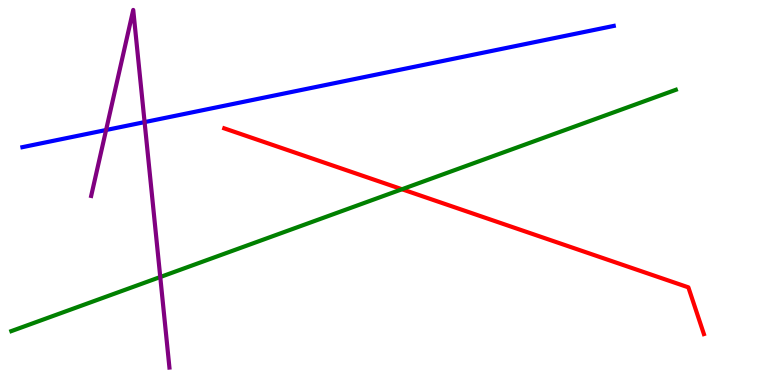[{'lines': ['blue', 'red'], 'intersections': []}, {'lines': ['green', 'red'], 'intersections': [{'x': 5.19, 'y': 5.08}]}, {'lines': ['purple', 'red'], 'intersections': []}, {'lines': ['blue', 'green'], 'intersections': []}, {'lines': ['blue', 'purple'], 'intersections': [{'x': 1.37, 'y': 6.62}, {'x': 1.87, 'y': 6.83}]}, {'lines': ['green', 'purple'], 'intersections': [{'x': 2.07, 'y': 2.8}]}]